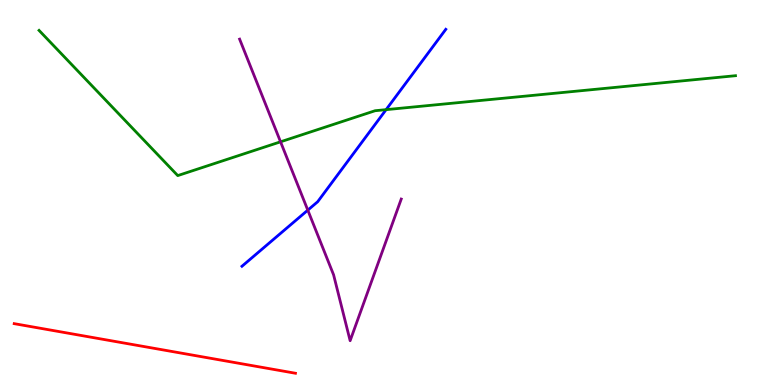[{'lines': ['blue', 'red'], 'intersections': []}, {'lines': ['green', 'red'], 'intersections': []}, {'lines': ['purple', 'red'], 'intersections': []}, {'lines': ['blue', 'green'], 'intersections': [{'x': 4.98, 'y': 7.15}]}, {'lines': ['blue', 'purple'], 'intersections': [{'x': 3.97, 'y': 4.54}]}, {'lines': ['green', 'purple'], 'intersections': [{'x': 3.62, 'y': 6.32}]}]